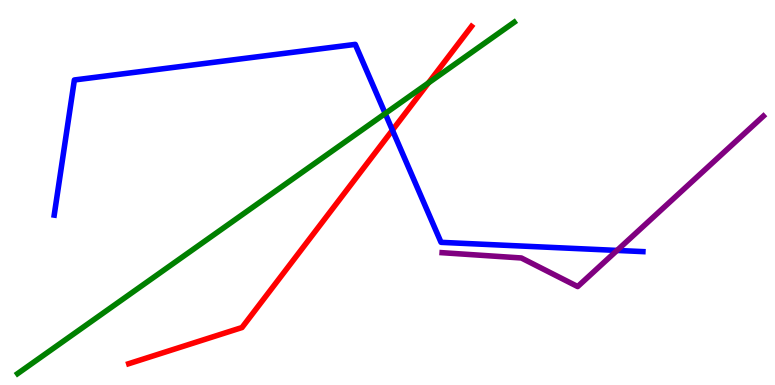[{'lines': ['blue', 'red'], 'intersections': [{'x': 5.06, 'y': 6.62}]}, {'lines': ['green', 'red'], 'intersections': [{'x': 5.53, 'y': 7.85}]}, {'lines': ['purple', 'red'], 'intersections': []}, {'lines': ['blue', 'green'], 'intersections': [{'x': 4.97, 'y': 7.05}]}, {'lines': ['blue', 'purple'], 'intersections': [{'x': 7.96, 'y': 3.5}]}, {'lines': ['green', 'purple'], 'intersections': []}]